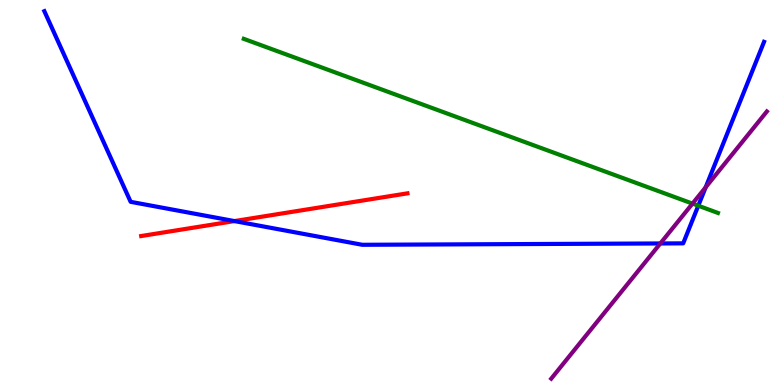[{'lines': ['blue', 'red'], 'intersections': [{'x': 3.03, 'y': 4.26}]}, {'lines': ['green', 'red'], 'intersections': []}, {'lines': ['purple', 'red'], 'intersections': []}, {'lines': ['blue', 'green'], 'intersections': [{'x': 9.01, 'y': 4.66}]}, {'lines': ['blue', 'purple'], 'intersections': [{'x': 8.52, 'y': 3.68}, {'x': 9.11, 'y': 5.14}]}, {'lines': ['green', 'purple'], 'intersections': [{'x': 8.94, 'y': 4.71}]}]